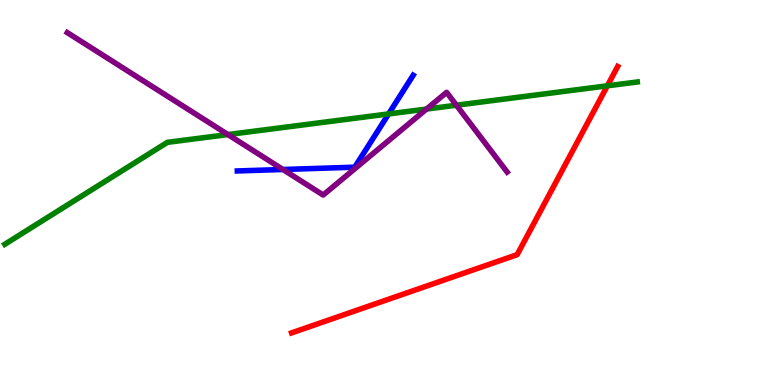[{'lines': ['blue', 'red'], 'intersections': []}, {'lines': ['green', 'red'], 'intersections': [{'x': 7.84, 'y': 7.77}]}, {'lines': ['purple', 'red'], 'intersections': []}, {'lines': ['blue', 'green'], 'intersections': [{'x': 5.01, 'y': 7.04}]}, {'lines': ['blue', 'purple'], 'intersections': [{'x': 3.65, 'y': 5.6}]}, {'lines': ['green', 'purple'], 'intersections': [{'x': 2.94, 'y': 6.5}, {'x': 5.5, 'y': 7.17}, {'x': 5.89, 'y': 7.27}]}]